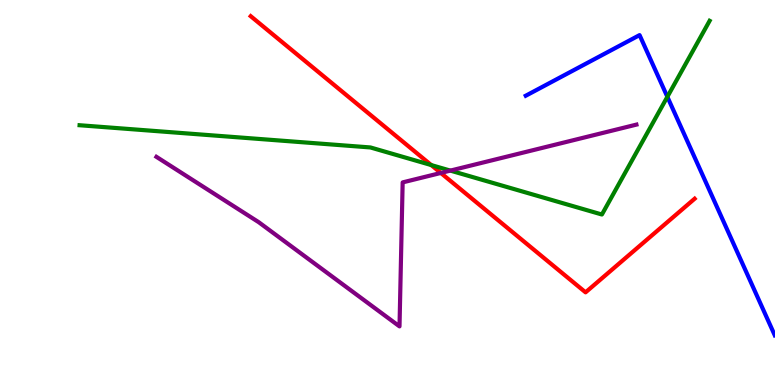[{'lines': ['blue', 'red'], 'intersections': []}, {'lines': ['green', 'red'], 'intersections': [{'x': 5.56, 'y': 5.71}]}, {'lines': ['purple', 'red'], 'intersections': [{'x': 5.69, 'y': 5.51}]}, {'lines': ['blue', 'green'], 'intersections': [{'x': 8.61, 'y': 7.49}]}, {'lines': ['blue', 'purple'], 'intersections': []}, {'lines': ['green', 'purple'], 'intersections': [{'x': 5.81, 'y': 5.57}]}]